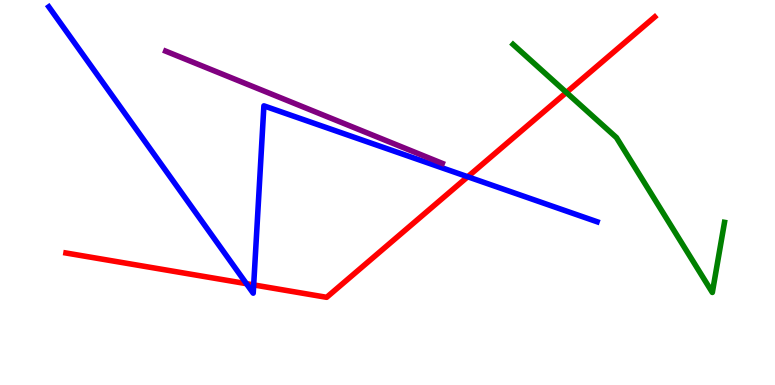[{'lines': ['blue', 'red'], 'intersections': [{'x': 3.18, 'y': 2.63}, {'x': 3.27, 'y': 2.6}, {'x': 6.04, 'y': 5.41}]}, {'lines': ['green', 'red'], 'intersections': [{'x': 7.31, 'y': 7.6}]}, {'lines': ['purple', 'red'], 'intersections': []}, {'lines': ['blue', 'green'], 'intersections': []}, {'lines': ['blue', 'purple'], 'intersections': []}, {'lines': ['green', 'purple'], 'intersections': []}]